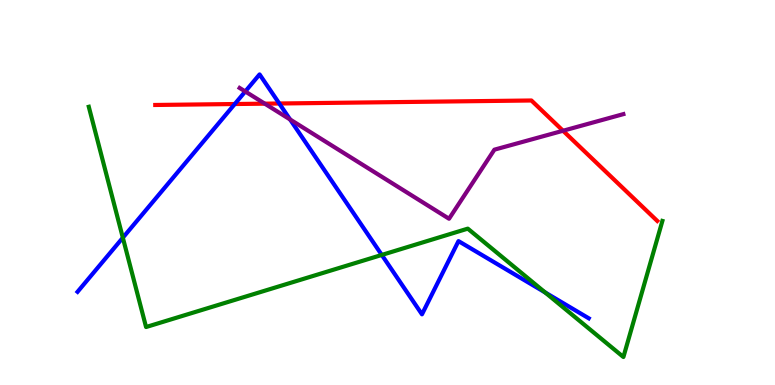[{'lines': ['blue', 'red'], 'intersections': [{'x': 3.03, 'y': 7.3}, {'x': 3.6, 'y': 7.31}]}, {'lines': ['green', 'red'], 'intersections': []}, {'lines': ['purple', 'red'], 'intersections': [{'x': 3.42, 'y': 7.31}, {'x': 7.26, 'y': 6.6}]}, {'lines': ['blue', 'green'], 'intersections': [{'x': 1.59, 'y': 3.83}, {'x': 4.93, 'y': 3.38}, {'x': 7.03, 'y': 2.4}]}, {'lines': ['blue', 'purple'], 'intersections': [{'x': 3.16, 'y': 7.62}, {'x': 3.74, 'y': 6.9}]}, {'lines': ['green', 'purple'], 'intersections': []}]